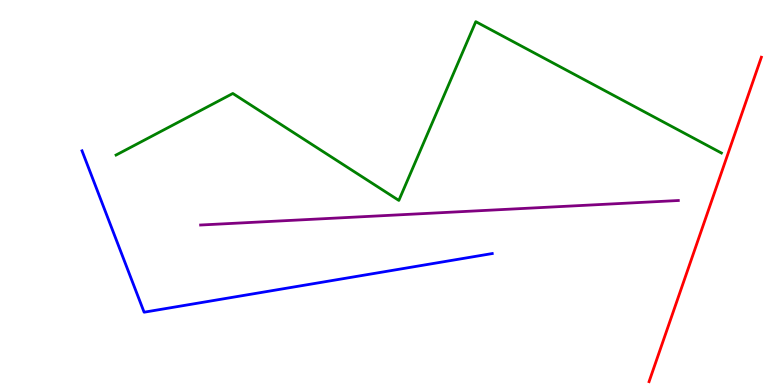[{'lines': ['blue', 'red'], 'intersections': []}, {'lines': ['green', 'red'], 'intersections': []}, {'lines': ['purple', 'red'], 'intersections': []}, {'lines': ['blue', 'green'], 'intersections': []}, {'lines': ['blue', 'purple'], 'intersections': []}, {'lines': ['green', 'purple'], 'intersections': []}]